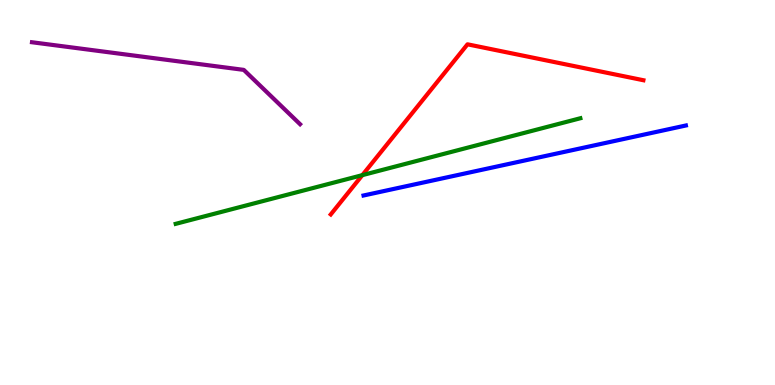[{'lines': ['blue', 'red'], 'intersections': []}, {'lines': ['green', 'red'], 'intersections': [{'x': 4.68, 'y': 5.45}]}, {'lines': ['purple', 'red'], 'intersections': []}, {'lines': ['blue', 'green'], 'intersections': []}, {'lines': ['blue', 'purple'], 'intersections': []}, {'lines': ['green', 'purple'], 'intersections': []}]